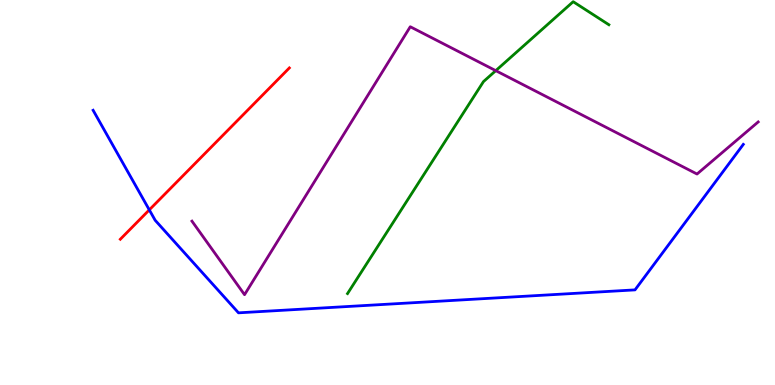[{'lines': ['blue', 'red'], 'intersections': [{'x': 1.93, 'y': 4.55}]}, {'lines': ['green', 'red'], 'intersections': []}, {'lines': ['purple', 'red'], 'intersections': []}, {'lines': ['blue', 'green'], 'intersections': []}, {'lines': ['blue', 'purple'], 'intersections': []}, {'lines': ['green', 'purple'], 'intersections': [{'x': 6.4, 'y': 8.16}]}]